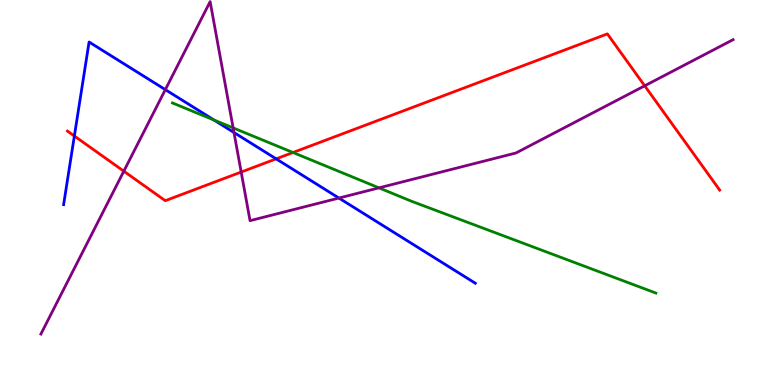[{'lines': ['blue', 'red'], 'intersections': [{'x': 0.96, 'y': 6.47}, {'x': 3.56, 'y': 5.87}]}, {'lines': ['green', 'red'], 'intersections': [{'x': 3.78, 'y': 6.04}]}, {'lines': ['purple', 'red'], 'intersections': [{'x': 1.6, 'y': 5.55}, {'x': 3.11, 'y': 5.53}, {'x': 8.32, 'y': 7.77}]}, {'lines': ['blue', 'green'], 'intersections': [{'x': 2.76, 'y': 6.88}]}, {'lines': ['blue', 'purple'], 'intersections': [{'x': 2.13, 'y': 7.67}, {'x': 3.02, 'y': 6.56}, {'x': 4.37, 'y': 4.86}]}, {'lines': ['green', 'purple'], 'intersections': [{'x': 3.01, 'y': 6.68}, {'x': 4.89, 'y': 5.12}]}]